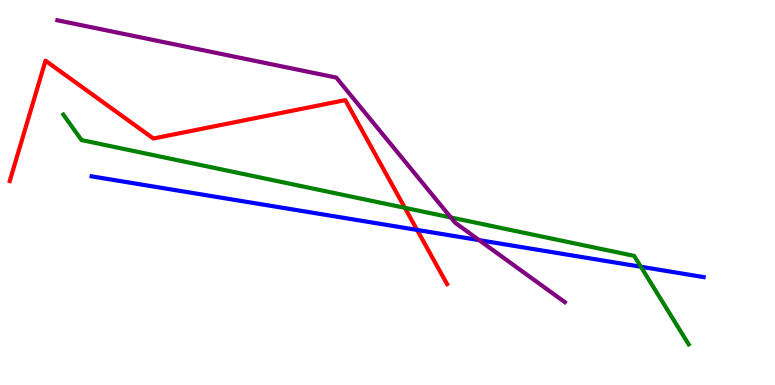[{'lines': ['blue', 'red'], 'intersections': [{'x': 5.38, 'y': 4.03}]}, {'lines': ['green', 'red'], 'intersections': [{'x': 5.22, 'y': 4.6}]}, {'lines': ['purple', 'red'], 'intersections': []}, {'lines': ['blue', 'green'], 'intersections': [{'x': 8.27, 'y': 3.07}]}, {'lines': ['blue', 'purple'], 'intersections': [{'x': 6.18, 'y': 3.76}]}, {'lines': ['green', 'purple'], 'intersections': [{'x': 5.82, 'y': 4.35}]}]